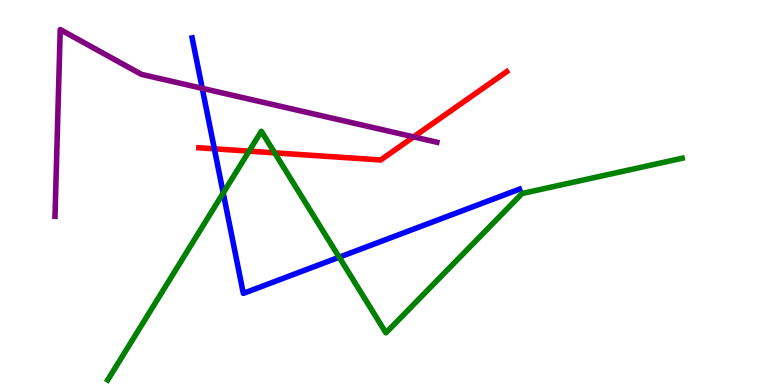[{'lines': ['blue', 'red'], 'intersections': [{'x': 2.77, 'y': 6.13}]}, {'lines': ['green', 'red'], 'intersections': [{'x': 3.21, 'y': 6.07}, {'x': 3.54, 'y': 6.03}]}, {'lines': ['purple', 'red'], 'intersections': [{'x': 5.34, 'y': 6.44}]}, {'lines': ['blue', 'green'], 'intersections': [{'x': 2.88, 'y': 4.99}, {'x': 4.38, 'y': 3.32}]}, {'lines': ['blue', 'purple'], 'intersections': [{'x': 2.61, 'y': 7.71}]}, {'lines': ['green', 'purple'], 'intersections': []}]